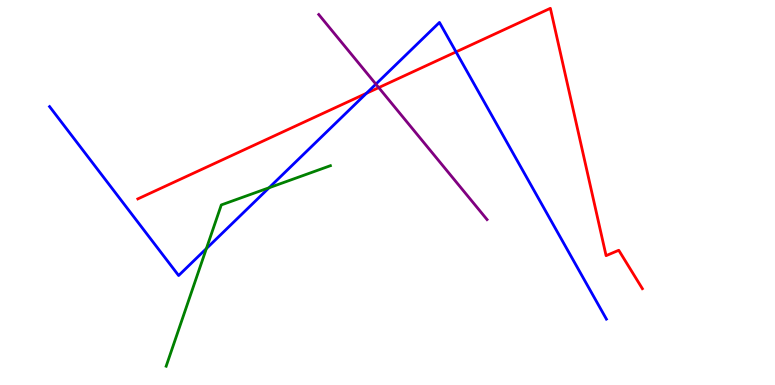[{'lines': ['blue', 'red'], 'intersections': [{'x': 4.73, 'y': 7.58}, {'x': 5.88, 'y': 8.65}]}, {'lines': ['green', 'red'], 'intersections': []}, {'lines': ['purple', 'red'], 'intersections': [{'x': 4.89, 'y': 7.72}]}, {'lines': ['blue', 'green'], 'intersections': [{'x': 2.66, 'y': 3.54}, {'x': 3.47, 'y': 5.12}]}, {'lines': ['blue', 'purple'], 'intersections': [{'x': 4.85, 'y': 7.81}]}, {'lines': ['green', 'purple'], 'intersections': []}]